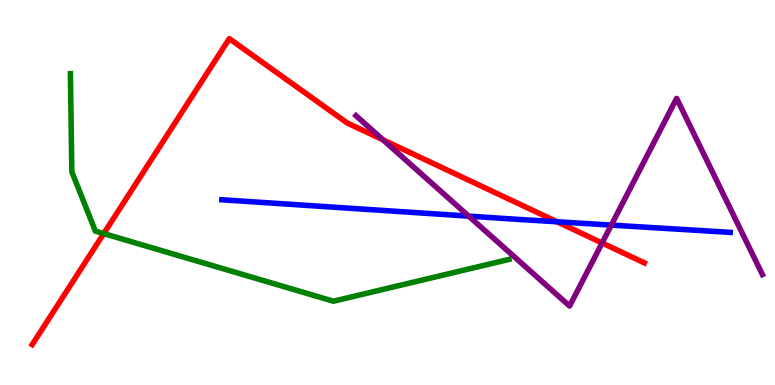[{'lines': ['blue', 'red'], 'intersections': [{'x': 7.19, 'y': 4.24}]}, {'lines': ['green', 'red'], 'intersections': [{'x': 1.34, 'y': 3.93}]}, {'lines': ['purple', 'red'], 'intersections': [{'x': 4.94, 'y': 6.37}, {'x': 7.77, 'y': 3.69}]}, {'lines': ['blue', 'green'], 'intersections': []}, {'lines': ['blue', 'purple'], 'intersections': [{'x': 6.05, 'y': 4.39}, {'x': 7.89, 'y': 4.15}]}, {'lines': ['green', 'purple'], 'intersections': []}]